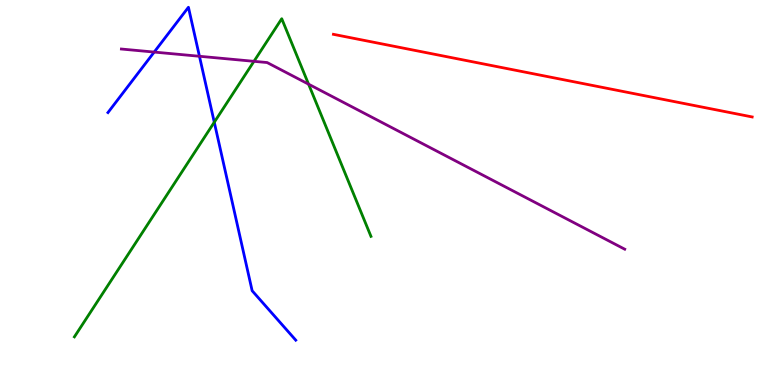[{'lines': ['blue', 'red'], 'intersections': []}, {'lines': ['green', 'red'], 'intersections': []}, {'lines': ['purple', 'red'], 'intersections': []}, {'lines': ['blue', 'green'], 'intersections': [{'x': 2.76, 'y': 6.83}]}, {'lines': ['blue', 'purple'], 'intersections': [{'x': 1.99, 'y': 8.65}, {'x': 2.57, 'y': 8.54}]}, {'lines': ['green', 'purple'], 'intersections': [{'x': 3.28, 'y': 8.41}, {'x': 3.98, 'y': 7.81}]}]